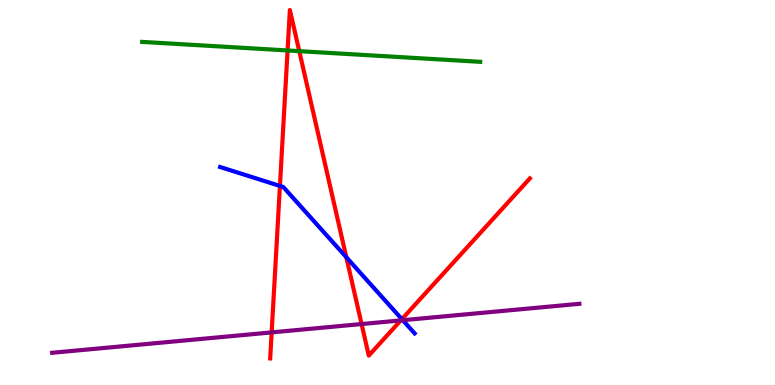[{'lines': ['blue', 'red'], 'intersections': [{'x': 3.61, 'y': 5.17}, {'x': 4.47, 'y': 3.32}, {'x': 5.19, 'y': 1.71}]}, {'lines': ['green', 'red'], 'intersections': [{'x': 3.71, 'y': 8.69}, {'x': 3.86, 'y': 8.67}]}, {'lines': ['purple', 'red'], 'intersections': [{'x': 3.51, 'y': 1.37}, {'x': 4.67, 'y': 1.58}, {'x': 5.17, 'y': 1.68}]}, {'lines': ['blue', 'green'], 'intersections': []}, {'lines': ['blue', 'purple'], 'intersections': [{'x': 5.2, 'y': 1.68}]}, {'lines': ['green', 'purple'], 'intersections': []}]